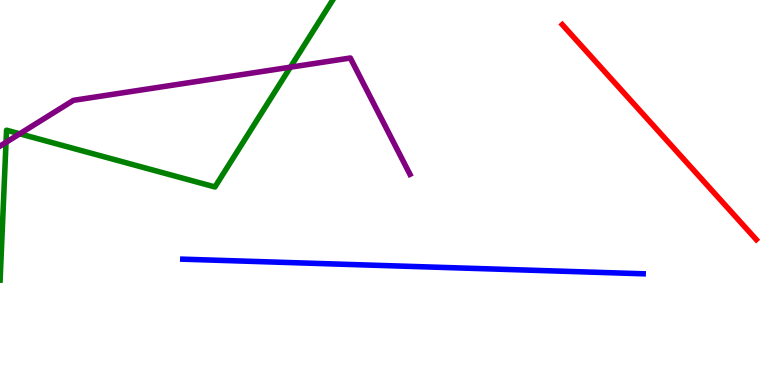[{'lines': ['blue', 'red'], 'intersections': []}, {'lines': ['green', 'red'], 'intersections': []}, {'lines': ['purple', 'red'], 'intersections': []}, {'lines': ['blue', 'green'], 'intersections': []}, {'lines': ['blue', 'purple'], 'intersections': []}, {'lines': ['green', 'purple'], 'intersections': [{'x': 0.0778, 'y': 6.3}, {'x': 0.255, 'y': 6.52}, {'x': 3.75, 'y': 8.26}]}]